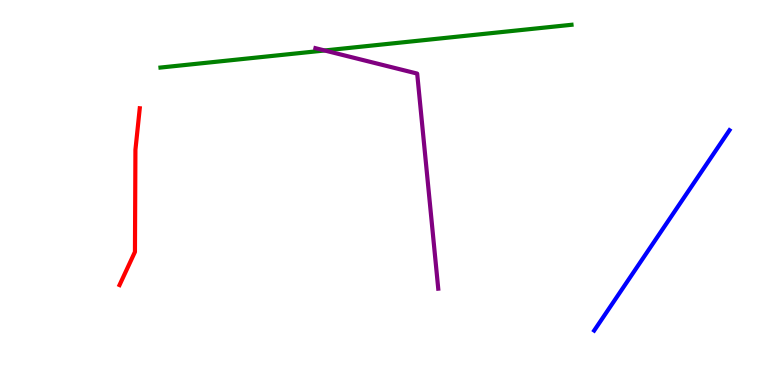[{'lines': ['blue', 'red'], 'intersections': []}, {'lines': ['green', 'red'], 'intersections': []}, {'lines': ['purple', 'red'], 'intersections': []}, {'lines': ['blue', 'green'], 'intersections': []}, {'lines': ['blue', 'purple'], 'intersections': []}, {'lines': ['green', 'purple'], 'intersections': [{'x': 4.19, 'y': 8.69}]}]